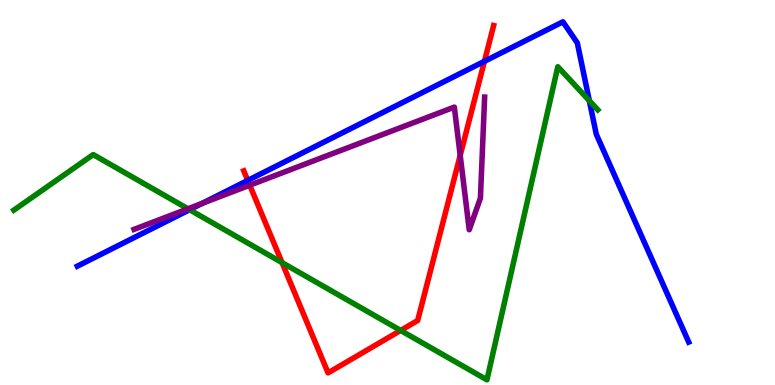[{'lines': ['blue', 'red'], 'intersections': [{'x': 3.2, 'y': 5.31}, {'x': 6.25, 'y': 8.41}]}, {'lines': ['green', 'red'], 'intersections': [{'x': 3.64, 'y': 3.18}, {'x': 5.17, 'y': 1.42}]}, {'lines': ['purple', 'red'], 'intersections': [{'x': 3.22, 'y': 5.19}, {'x': 5.94, 'y': 5.96}]}, {'lines': ['blue', 'green'], 'intersections': [{'x': 2.45, 'y': 4.55}, {'x': 7.6, 'y': 7.38}]}, {'lines': ['blue', 'purple'], 'intersections': [{'x': 2.61, 'y': 4.72}]}, {'lines': ['green', 'purple'], 'intersections': [{'x': 2.43, 'y': 4.58}]}]